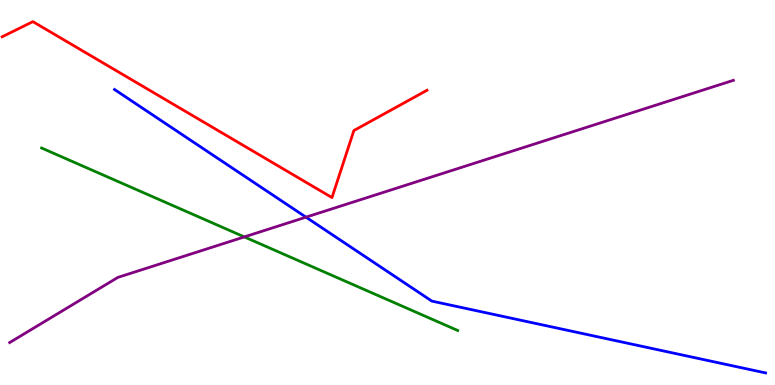[{'lines': ['blue', 'red'], 'intersections': []}, {'lines': ['green', 'red'], 'intersections': []}, {'lines': ['purple', 'red'], 'intersections': []}, {'lines': ['blue', 'green'], 'intersections': []}, {'lines': ['blue', 'purple'], 'intersections': [{'x': 3.95, 'y': 4.36}]}, {'lines': ['green', 'purple'], 'intersections': [{'x': 3.15, 'y': 3.85}]}]